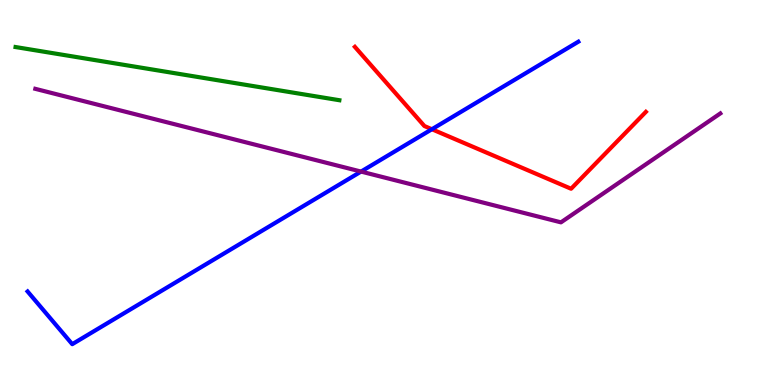[{'lines': ['blue', 'red'], 'intersections': [{'x': 5.57, 'y': 6.64}]}, {'lines': ['green', 'red'], 'intersections': []}, {'lines': ['purple', 'red'], 'intersections': []}, {'lines': ['blue', 'green'], 'intersections': []}, {'lines': ['blue', 'purple'], 'intersections': [{'x': 4.66, 'y': 5.54}]}, {'lines': ['green', 'purple'], 'intersections': []}]